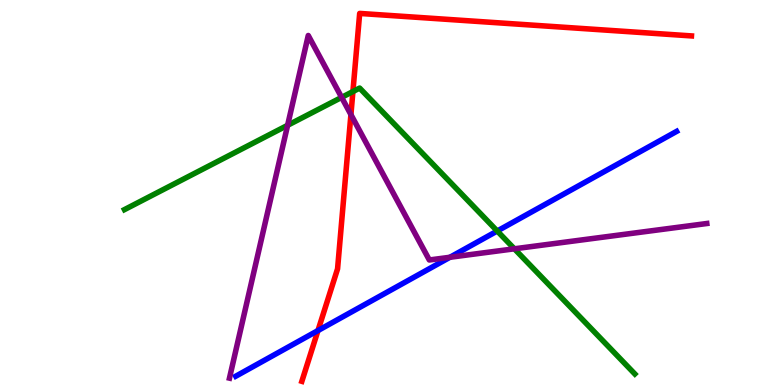[{'lines': ['blue', 'red'], 'intersections': [{'x': 4.1, 'y': 1.41}]}, {'lines': ['green', 'red'], 'intersections': [{'x': 4.55, 'y': 7.62}]}, {'lines': ['purple', 'red'], 'intersections': [{'x': 4.53, 'y': 7.02}]}, {'lines': ['blue', 'green'], 'intersections': [{'x': 6.42, 'y': 4.0}]}, {'lines': ['blue', 'purple'], 'intersections': [{'x': 5.81, 'y': 3.32}]}, {'lines': ['green', 'purple'], 'intersections': [{'x': 3.71, 'y': 6.75}, {'x': 4.41, 'y': 7.47}, {'x': 6.64, 'y': 3.54}]}]